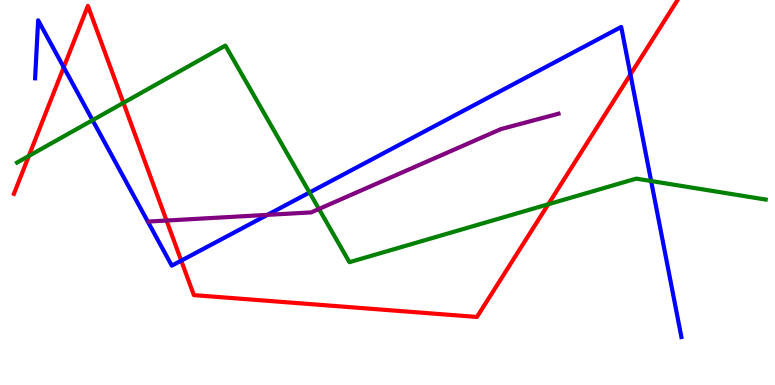[{'lines': ['blue', 'red'], 'intersections': [{'x': 0.822, 'y': 8.25}, {'x': 2.34, 'y': 3.23}, {'x': 8.13, 'y': 8.07}]}, {'lines': ['green', 'red'], 'intersections': [{'x': 0.372, 'y': 5.95}, {'x': 1.59, 'y': 7.33}, {'x': 7.07, 'y': 4.69}]}, {'lines': ['purple', 'red'], 'intersections': [{'x': 2.15, 'y': 4.27}]}, {'lines': ['blue', 'green'], 'intersections': [{'x': 1.19, 'y': 6.88}, {'x': 3.99, 'y': 5.0}, {'x': 8.4, 'y': 5.3}]}, {'lines': ['blue', 'purple'], 'intersections': [{'x': 3.45, 'y': 4.42}]}, {'lines': ['green', 'purple'], 'intersections': [{'x': 4.12, 'y': 4.57}]}]